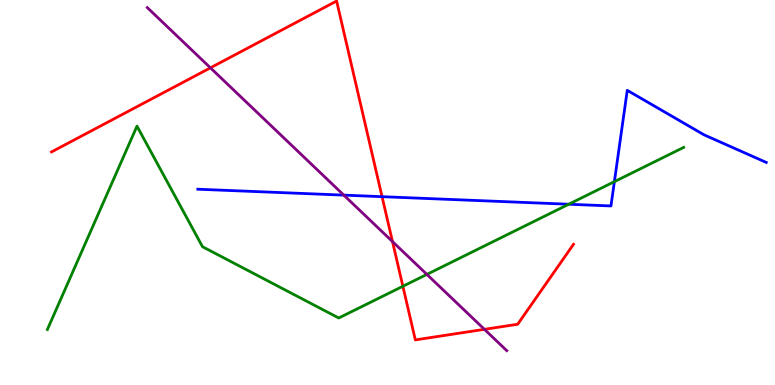[{'lines': ['blue', 'red'], 'intersections': [{'x': 4.93, 'y': 4.89}]}, {'lines': ['green', 'red'], 'intersections': [{'x': 5.2, 'y': 2.56}]}, {'lines': ['purple', 'red'], 'intersections': [{'x': 2.72, 'y': 8.24}, {'x': 5.06, 'y': 3.72}, {'x': 6.25, 'y': 1.45}]}, {'lines': ['blue', 'green'], 'intersections': [{'x': 7.34, 'y': 4.7}, {'x': 7.93, 'y': 5.28}]}, {'lines': ['blue', 'purple'], 'intersections': [{'x': 4.44, 'y': 4.93}]}, {'lines': ['green', 'purple'], 'intersections': [{'x': 5.51, 'y': 2.87}]}]